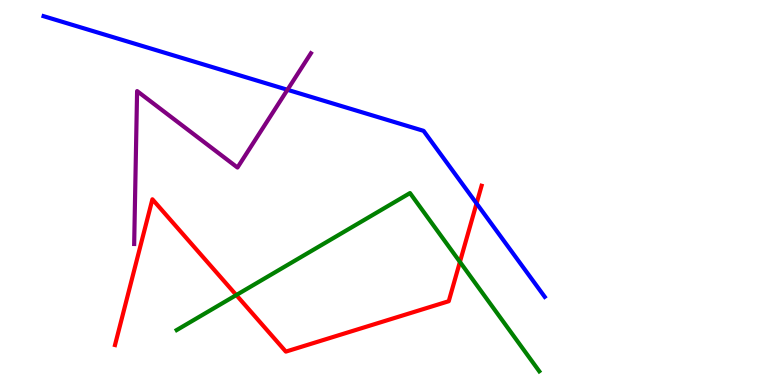[{'lines': ['blue', 'red'], 'intersections': [{'x': 6.15, 'y': 4.72}]}, {'lines': ['green', 'red'], 'intersections': [{'x': 3.05, 'y': 2.34}, {'x': 5.93, 'y': 3.2}]}, {'lines': ['purple', 'red'], 'intersections': []}, {'lines': ['blue', 'green'], 'intersections': []}, {'lines': ['blue', 'purple'], 'intersections': [{'x': 3.71, 'y': 7.67}]}, {'lines': ['green', 'purple'], 'intersections': []}]